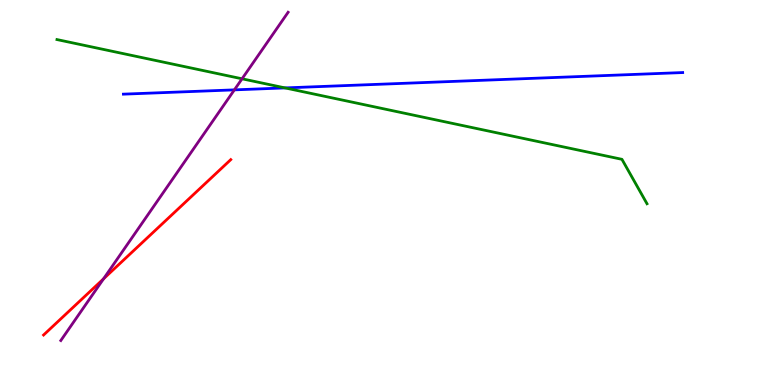[{'lines': ['blue', 'red'], 'intersections': []}, {'lines': ['green', 'red'], 'intersections': []}, {'lines': ['purple', 'red'], 'intersections': [{'x': 1.34, 'y': 2.76}]}, {'lines': ['blue', 'green'], 'intersections': [{'x': 3.68, 'y': 7.72}]}, {'lines': ['blue', 'purple'], 'intersections': [{'x': 3.02, 'y': 7.67}]}, {'lines': ['green', 'purple'], 'intersections': [{'x': 3.12, 'y': 7.95}]}]